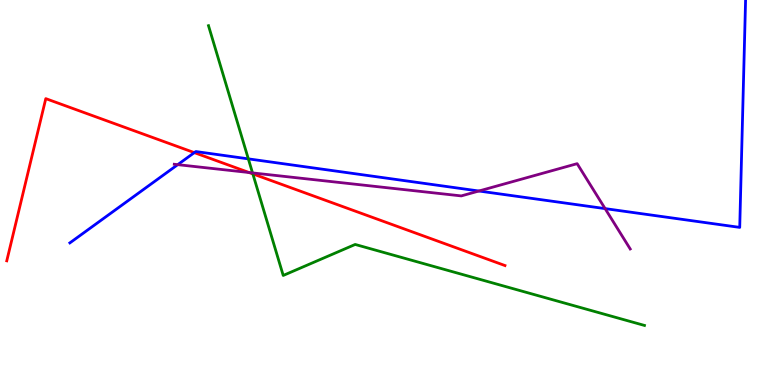[{'lines': ['blue', 'red'], 'intersections': [{'x': 2.51, 'y': 6.04}]}, {'lines': ['green', 'red'], 'intersections': [{'x': 3.26, 'y': 5.48}]}, {'lines': ['purple', 'red'], 'intersections': [{'x': 3.21, 'y': 5.52}]}, {'lines': ['blue', 'green'], 'intersections': [{'x': 3.2, 'y': 5.87}]}, {'lines': ['blue', 'purple'], 'intersections': [{'x': 2.29, 'y': 5.72}, {'x': 6.18, 'y': 5.04}, {'x': 7.81, 'y': 4.58}]}, {'lines': ['green', 'purple'], 'intersections': [{'x': 3.26, 'y': 5.51}]}]